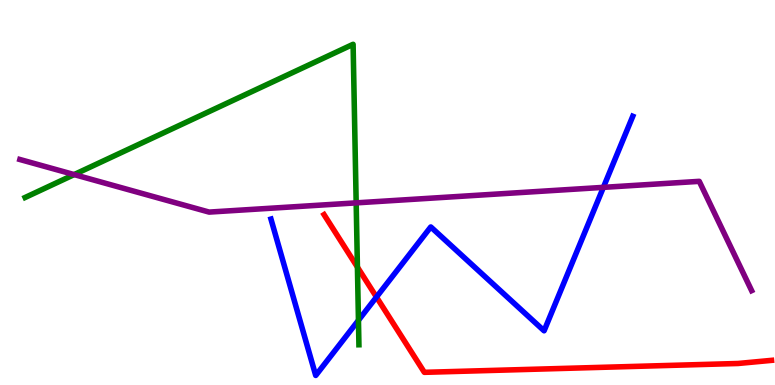[{'lines': ['blue', 'red'], 'intersections': [{'x': 4.86, 'y': 2.28}]}, {'lines': ['green', 'red'], 'intersections': [{'x': 4.61, 'y': 3.06}]}, {'lines': ['purple', 'red'], 'intersections': []}, {'lines': ['blue', 'green'], 'intersections': [{'x': 4.63, 'y': 1.68}]}, {'lines': ['blue', 'purple'], 'intersections': [{'x': 7.79, 'y': 5.13}]}, {'lines': ['green', 'purple'], 'intersections': [{'x': 0.957, 'y': 5.47}, {'x': 4.6, 'y': 4.73}]}]